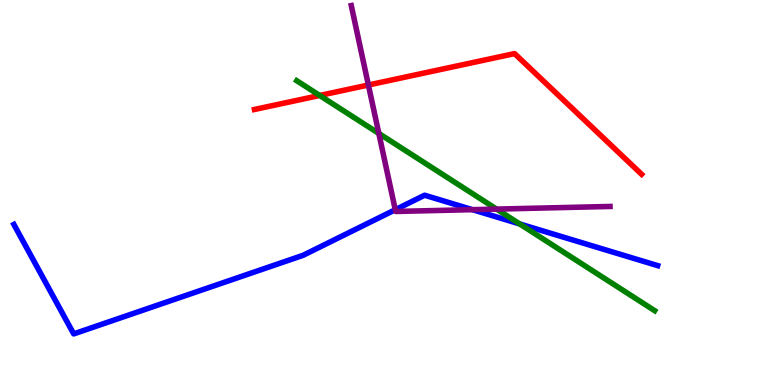[{'lines': ['blue', 'red'], 'intersections': []}, {'lines': ['green', 'red'], 'intersections': [{'x': 4.13, 'y': 7.52}]}, {'lines': ['purple', 'red'], 'intersections': [{'x': 4.75, 'y': 7.79}]}, {'lines': ['blue', 'green'], 'intersections': [{'x': 6.71, 'y': 4.18}]}, {'lines': ['blue', 'purple'], 'intersections': [{'x': 5.1, 'y': 4.55}, {'x': 6.1, 'y': 4.55}]}, {'lines': ['green', 'purple'], 'intersections': [{'x': 4.89, 'y': 6.53}, {'x': 6.41, 'y': 4.57}]}]